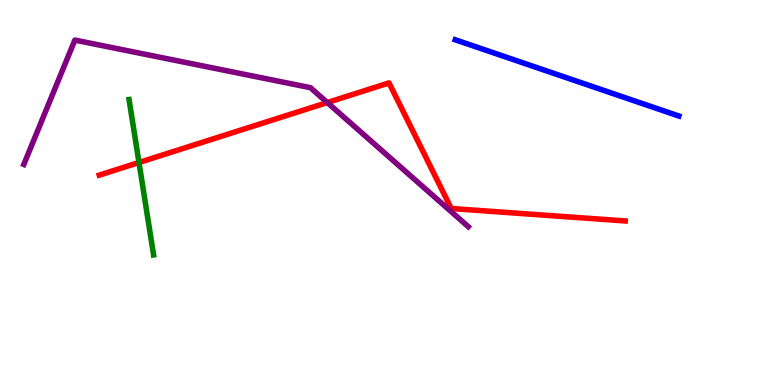[{'lines': ['blue', 'red'], 'intersections': []}, {'lines': ['green', 'red'], 'intersections': [{'x': 1.79, 'y': 5.78}]}, {'lines': ['purple', 'red'], 'intersections': [{'x': 4.22, 'y': 7.34}]}, {'lines': ['blue', 'green'], 'intersections': []}, {'lines': ['blue', 'purple'], 'intersections': []}, {'lines': ['green', 'purple'], 'intersections': []}]